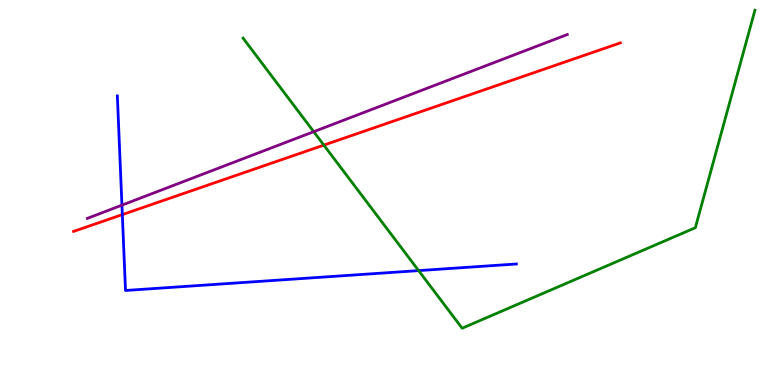[{'lines': ['blue', 'red'], 'intersections': [{'x': 1.58, 'y': 4.43}]}, {'lines': ['green', 'red'], 'intersections': [{'x': 4.18, 'y': 6.23}]}, {'lines': ['purple', 'red'], 'intersections': []}, {'lines': ['blue', 'green'], 'intersections': [{'x': 5.4, 'y': 2.97}]}, {'lines': ['blue', 'purple'], 'intersections': [{'x': 1.57, 'y': 4.67}]}, {'lines': ['green', 'purple'], 'intersections': [{'x': 4.05, 'y': 6.58}]}]